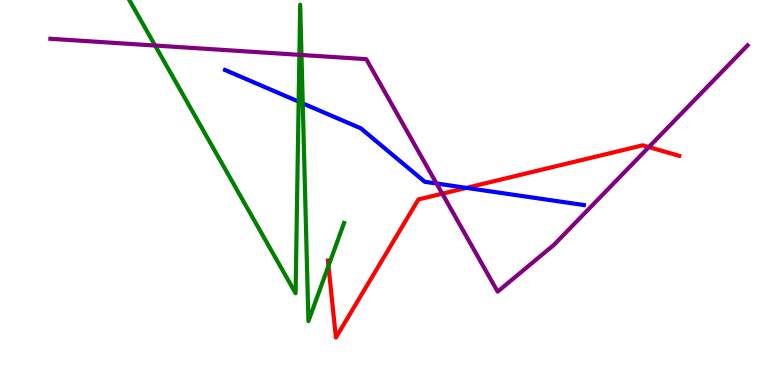[{'lines': ['blue', 'red'], 'intersections': [{'x': 6.02, 'y': 5.12}]}, {'lines': ['green', 'red'], 'intersections': [{'x': 4.24, 'y': 3.09}]}, {'lines': ['purple', 'red'], 'intersections': [{'x': 5.71, 'y': 4.97}, {'x': 8.37, 'y': 6.18}]}, {'lines': ['blue', 'green'], 'intersections': [{'x': 3.85, 'y': 7.36}, {'x': 3.91, 'y': 7.31}]}, {'lines': ['blue', 'purple'], 'intersections': [{'x': 5.63, 'y': 5.23}]}, {'lines': ['green', 'purple'], 'intersections': [{'x': 2.0, 'y': 8.82}, {'x': 3.86, 'y': 8.58}, {'x': 3.89, 'y': 8.57}]}]